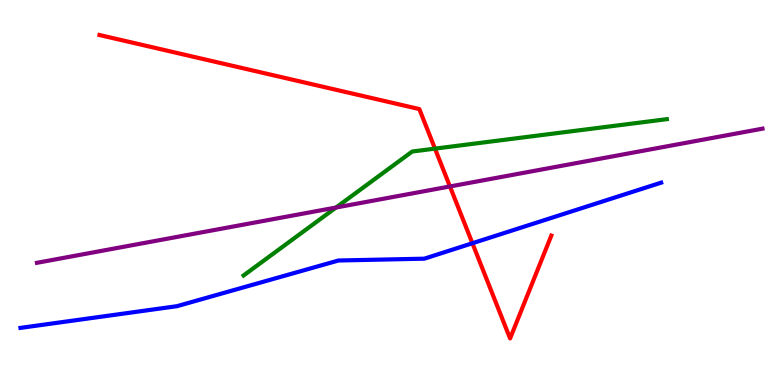[{'lines': ['blue', 'red'], 'intersections': [{'x': 6.1, 'y': 3.68}]}, {'lines': ['green', 'red'], 'intersections': [{'x': 5.61, 'y': 6.14}]}, {'lines': ['purple', 'red'], 'intersections': [{'x': 5.81, 'y': 5.16}]}, {'lines': ['blue', 'green'], 'intersections': []}, {'lines': ['blue', 'purple'], 'intersections': []}, {'lines': ['green', 'purple'], 'intersections': [{'x': 4.34, 'y': 4.61}]}]